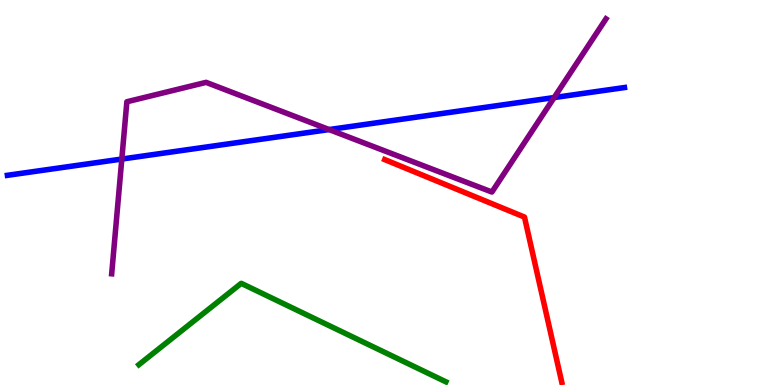[{'lines': ['blue', 'red'], 'intersections': []}, {'lines': ['green', 'red'], 'intersections': []}, {'lines': ['purple', 'red'], 'intersections': []}, {'lines': ['blue', 'green'], 'intersections': []}, {'lines': ['blue', 'purple'], 'intersections': [{'x': 1.57, 'y': 5.87}, {'x': 4.25, 'y': 6.63}, {'x': 7.15, 'y': 7.47}]}, {'lines': ['green', 'purple'], 'intersections': []}]